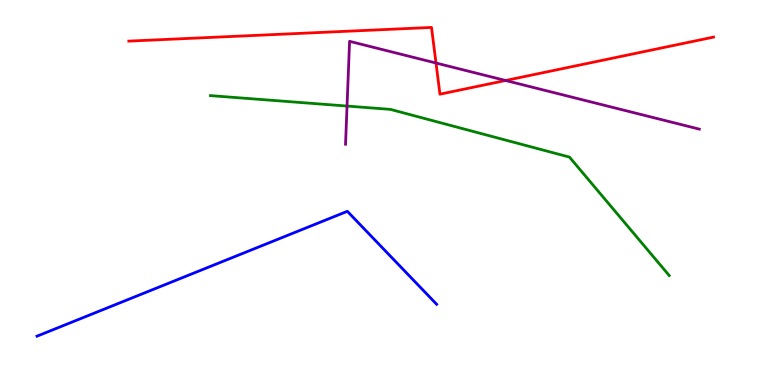[{'lines': ['blue', 'red'], 'intersections': []}, {'lines': ['green', 'red'], 'intersections': []}, {'lines': ['purple', 'red'], 'intersections': [{'x': 5.63, 'y': 8.36}, {'x': 6.52, 'y': 7.91}]}, {'lines': ['blue', 'green'], 'intersections': []}, {'lines': ['blue', 'purple'], 'intersections': []}, {'lines': ['green', 'purple'], 'intersections': [{'x': 4.48, 'y': 7.25}]}]